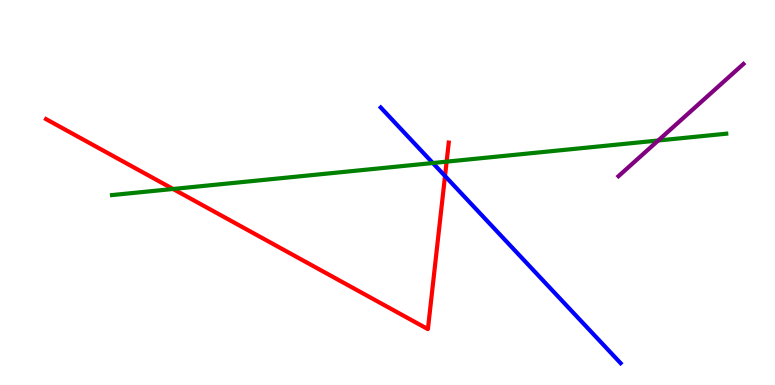[{'lines': ['blue', 'red'], 'intersections': [{'x': 5.74, 'y': 5.43}]}, {'lines': ['green', 'red'], 'intersections': [{'x': 2.23, 'y': 5.09}, {'x': 5.76, 'y': 5.8}]}, {'lines': ['purple', 'red'], 'intersections': []}, {'lines': ['blue', 'green'], 'intersections': [{'x': 5.58, 'y': 5.77}]}, {'lines': ['blue', 'purple'], 'intersections': []}, {'lines': ['green', 'purple'], 'intersections': [{'x': 8.49, 'y': 6.35}]}]